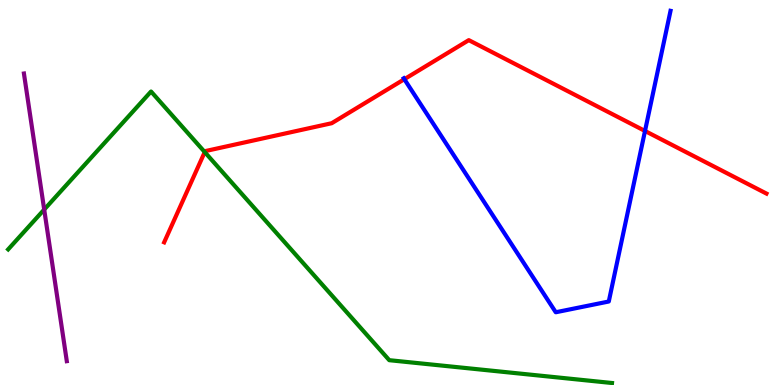[{'lines': ['blue', 'red'], 'intersections': [{'x': 5.22, 'y': 7.94}, {'x': 8.32, 'y': 6.6}]}, {'lines': ['green', 'red'], 'intersections': [{'x': 2.64, 'y': 6.05}]}, {'lines': ['purple', 'red'], 'intersections': []}, {'lines': ['blue', 'green'], 'intersections': []}, {'lines': ['blue', 'purple'], 'intersections': []}, {'lines': ['green', 'purple'], 'intersections': [{'x': 0.57, 'y': 4.56}]}]